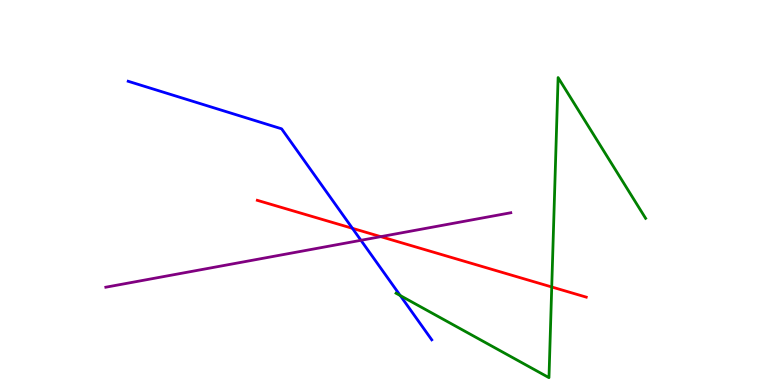[{'lines': ['blue', 'red'], 'intersections': [{'x': 4.55, 'y': 4.07}]}, {'lines': ['green', 'red'], 'intersections': [{'x': 7.12, 'y': 2.55}]}, {'lines': ['purple', 'red'], 'intersections': [{'x': 4.91, 'y': 3.85}]}, {'lines': ['blue', 'green'], 'intersections': [{'x': 5.16, 'y': 2.32}]}, {'lines': ['blue', 'purple'], 'intersections': [{'x': 4.66, 'y': 3.76}]}, {'lines': ['green', 'purple'], 'intersections': []}]